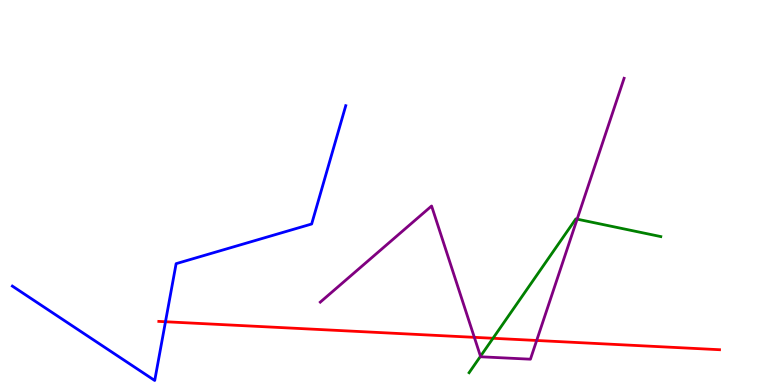[{'lines': ['blue', 'red'], 'intersections': [{'x': 2.14, 'y': 1.64}]}, {'lines': ['green', 'red'], 'intersections': [{'x': 6.36, 'y': 1.21}]}, {'lines': ['purple', 'red'], 'intersections': [{'x': 6.12, 'y': 1.24}, {'x': 6.92, 'y': 1.16}]}, {'lines': ['blue', 'green'], 'intersections': []}, {'lines': ['blue', 'purple'], 'intersections': []}, {'lines': ['green', 'purple'], 'intersections': [{'x': 6.2, 'y': 0.746}, {'x': 7.45, 'y': 4.31}]}]